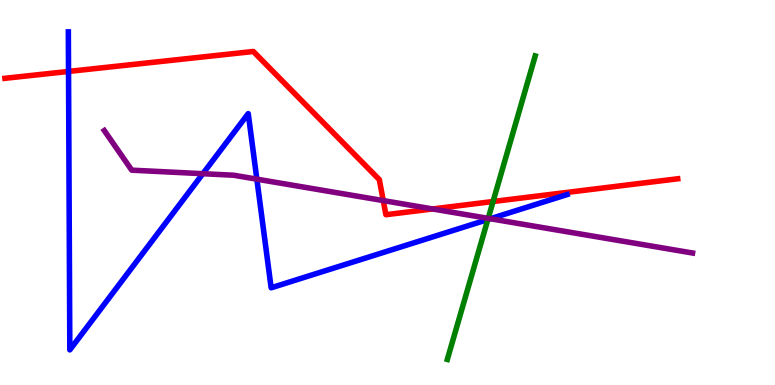[{'lines': ['blue', 'red'], 'intersections': [{'x': 0.884, 'y': 8.14}]}, {'lines': ['green', 'red'], 'intersections': [{'x': 6.36, 'y': 4.77}]}, {'lines': ['purple', 'red'], 'intersections': [{'x': 4.95, 'y': 4.79}, {'x': 5.58, 'y': 4.57}]}, {'lines': ['blue', 'green'], 'intersections': [{'x': 6.29, 'y': 4.3}]}, {'lines': ['blue', 'purple'], 'intersections': [{'x': 2.62, 'y': 5.49}, {'x': 3.31, 'y': 5.35}, {'x': 6.33, 'y': 4.32}]}, {'lines': ['green', 'purple'], 'intersections': [{'x': 6.3, 'y': 4.33}]}]